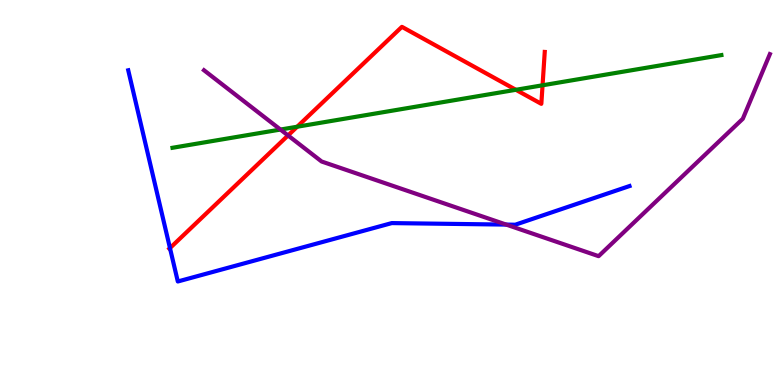[{'lines': ['blue', 'red'], 'intersections': [{'x': 2.19, 'y': 3.56}]}, {'lines': ['green', 'red'], 'intersections': [{'x': 3.83, 'y': 6.71}, {'x': 6.66, 'y': 7.67}, {'x': 7.0, 'y': 7.78}]}, {'lines': ['purple', 'red'], 'intersections': [{'x': 3.72, 'y': 6.48}]}, {'lines': ['blue', 'green'], 'intersections': []}, {'lines': ['blue', 'purple'], 'intersections': [{'x': 6.53, 'y': 4.17}]}, {'lines': ['green', 'purple'], 'intersections': [{'x': 3.62, 'y': 6.63}]}]